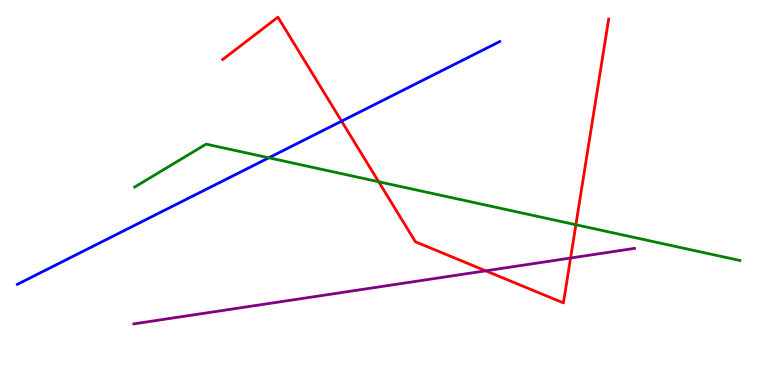[{'lines': ['blue', 'red'], 'intersections': [{'x': 4.41, 'y': 6.85}]}, {'lines': ['green', 'red'], 'intersections': [{'x': 4.89, 'y': 5.28}, {'x': 7.43, 'y': 4.16}]}, {'lines': ['purple', 'red'], 'intersections': [{'x': 6.27, 'y': 2.97}, {'x': 7.36, 'y': 3.3}]}, {'lines': ['blue', 'green'], 'intersections': [{'x': 3.47, 'y': 5.9}]}, {'lines': ['blue', 'purple'], 'intersections': []}, {'lines': ['green', 'purple'], 'intersections': []}]